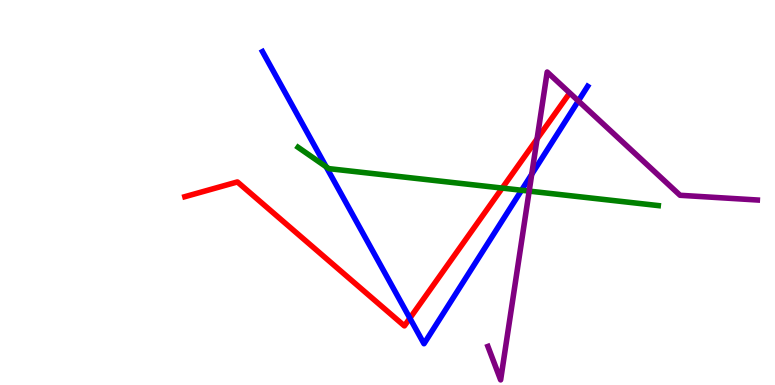[{'lines': ['blue', 'red'], 'intersections': [{'x': 5.29, 'y': 1.74}]}, {'lines': ['green', 'red'], 'intersections': [{'x': 6.48, 'y': 5.11}]}, {'lines': ['purple', 'red'], 'intersections': [{'x': 6.93, 'y': 6.39}]}, {'lines': ['blue', 'green'], 'intersections': [{'x': 4.21, 'y': 5.67}, {'x': 6.73, 'y': 5.06}]}, {'lines': ['blue', 'purple'], 'intersections': [{'x': 6.86, 'y': 5.47}, {'x': 7.46, 'y': 7.38}]}, {'lines': ['green', 'purple'], 'intersections': [{'x': 6.83, 'y': 5.04}]}]